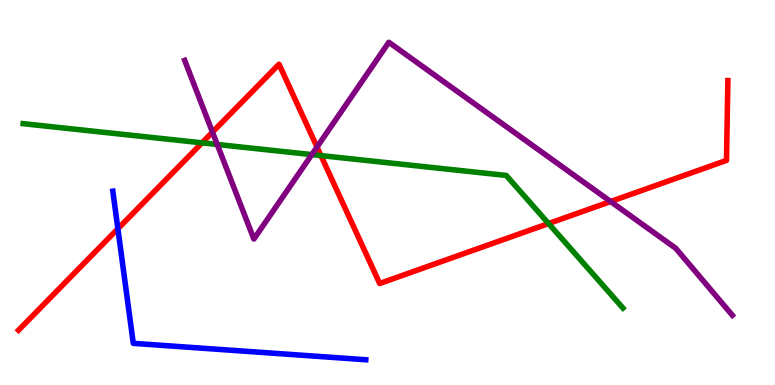[{'lines': ['blue', 'red'], 'intersections': [{'x': 1.52, 'y': 4.06}]}, {'lines': ['green', 'red'], 'intersections': [{'x': 2.61, 'y': 6.29}, {'x': 4.14, 'y': 5.96}, {'x': 7.08, 'y': 4.19}]}, {'lines': ['purple', 'red'], 'intersections': [{'x': 2.74, 'y': 6.57}, {'x': 4.09, 'y': 6.18}, {'x': 7.88, 'y': 4.77}]}, {'lines': ['blue', 'green'], 'intersections': []}, {'lines': ['blue', 'purple'], 'intersections': []}, {'lines': ['green', 'purple'], 'intersections': [{'x': 2.8, 'y': 6.25}, {'x': 4.02, 'y': 5.98}]}]